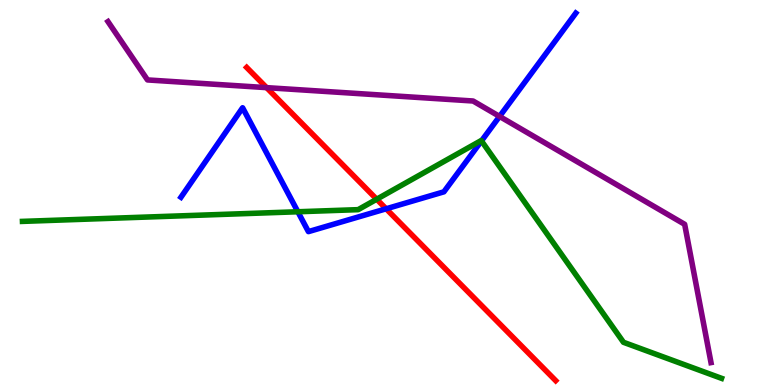[{'lines': ['blue', 'red'], 'intersections': [{'x': 4.98, 'y': 4.58}]}, {'lines': ['green', 'red'], 'intersections': [{'x': 4.86, 'y': 4.83}]}, {'lines': ['purple', 'red'], 'intersections': [{'x': 3.44, 'y': 7.72}]}, {'lines': ['blue', 'green'], 'intersections': [{'x': 3.84, 'y': 4.5}, {'x': 6.21, 'y': 6.34}]}, {'lines': ['blue', 'purple'], 'intersections': [{'x': 6.45, 'y': 6.98}]}, {'lines': ['green', 'purple'], 'intersections': []}]